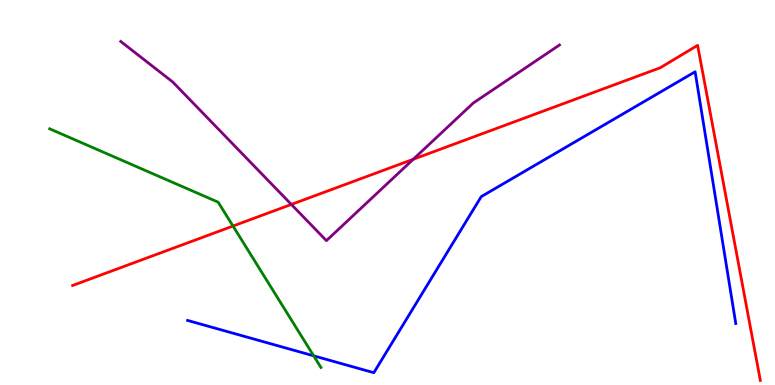[{'lines': ['blue', 'red'], 'intersections': []}, {'lines': ['green', 'red'], 'intersections': [{'x': 3.01, 'y': 4.13}]}, {'lines': ['purple', 'red'], 'intersections': [{'x': 3.76, 'y': 4.69}, {'x': 5.33, 'y': 5.86}]}, {'lines': ['blue', 'green'], 'intersections': [{'x': 4.05, 'y': 0.758}]}, {'lines': ['blue', 'purple'], 'intersections': []}, {'lines': ['green', 'purple'], 'intersections': []}]